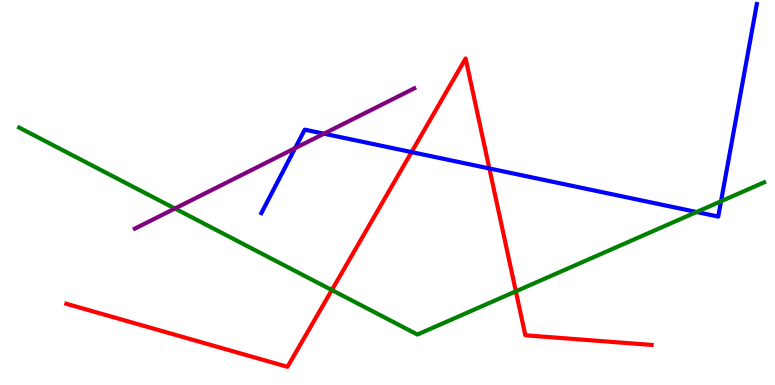[{'lines': ['blue', 'red'], 'intersections': [{'x': 5.31, 'y': 6.05}, {'x': 6.31, 'y': 5.62}]}, {'lines': ['green', 'red'], 'intersections': [{'x': 4.28, 'y': 2.47}, {'x': 6.66, 'y': 2.43}]}, {'lines': ['purple', 'red'], 'intersections': []}, {'lines': ['blue', 'green'], 'intersections': [{'x': 8.99, 'y': 4.49}, {'x': 9.3, 'y': 4.77}]}, {'lines': ['blue', 'purple'], 'intersections': [{'x': 3.81, 'y': 6.15}, {'x': 4.18, 'y': 6.53}]}, {'lines': ['green', 'purple'], 'intersections': [{'x': 2.26, 'y': 4.58}]}]